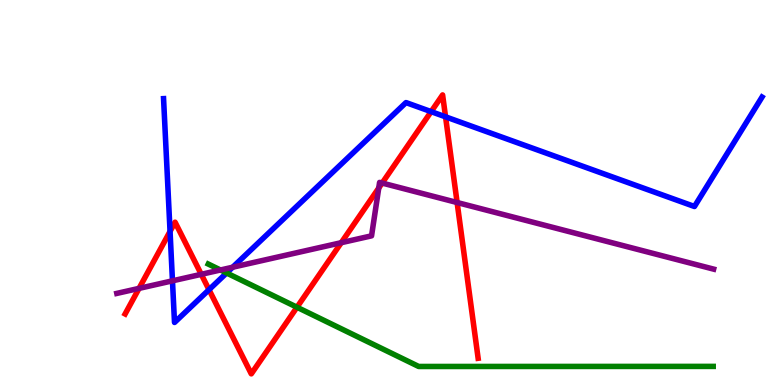[{'lines': ['blue', 'red'], 'intersections': [{'x': 2.19, 'y': 3.99}, {'x': 2.7, 'y': 2.48}, {'x': 5.56, 'y': 7.1}, {'x': 5.75, 'y': 6.97}]}, {'lines': ['green', 'red'], 'intersections': [{'x': 3.83, 'y': 2.02}]}, {'lines': ['purple', 'red'], 'intersections': [{'x': 1.79, 'y': 2.51}, {'x': 2.6, 'y': 2.87}, {'x': 4.4, 'y': 3.7}, {'x': 4.89, 'y': 5.12}, {'x': 4.93, 'y': 5.25}, {'x': 5.9, 'y': 4.74}]}, {'lines': ['blue', 'green'], 'intersections': [{'x': 2.92, 'y': 2.91}]}, {'lines': ['blue', 'purple'], 'intersections': [{'x': 2.23, 'y': 2.71}, {'x': 3.0, 'y': 3.06}]}, {'lines': ['green', 'purple'], 'intersections': [{'x': 2.84, 'y': 2.99}]}]